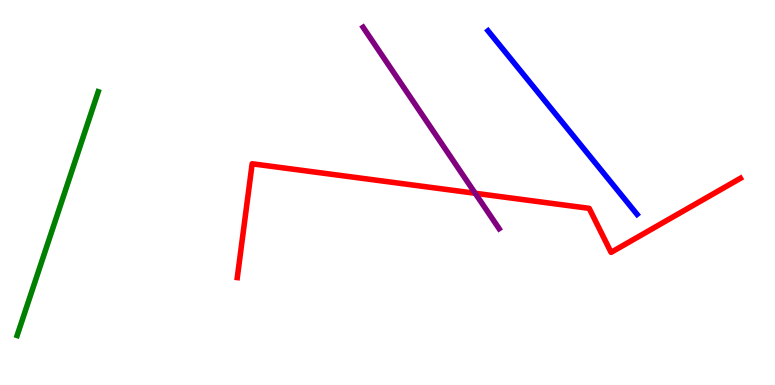[{'lines': ['blue', 'red'], 'intersections': []}, {'lines': ['green', 'red'], 'intersections': []}, {'lines': ['purple', 'red'], 'intersections': [{'x': 6.13, 'y': 4.98}]}, {'lines': ['blue', 'green'], 'intersections': []}, {'lines': ['blue', 'purple'], 'intersections': []}, {'lines': ['green', 'purple'], 'intersections': []}]